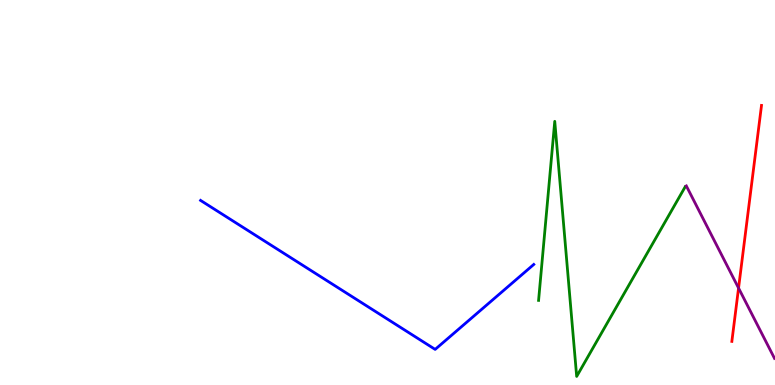[{'lines': ['blue', 'red'], 'intersections': []}, {'lines': ['green', 'red'], 'intersections': []}, {'lines': ['purple', 'red'], 'intersections': [{'x': 9.53, 'y': 2.52}]}, {'lines': ['blue', 'green'], 'intersections': []}, {'lines': ['blue', 'purple'], 'intersections': []}, {'lines': ['green', 'purple'], 'intersections': []}]